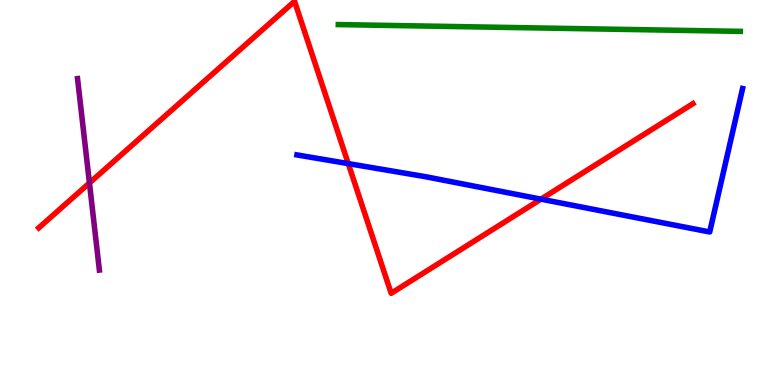[{'lines': ['blue', 'red'], 'intersections': [{'x': 4.49, 'y': 5.75}, {'x': 6.98, 'y': 4.83}]}, {'lines': ['green', 'red'], 'intersections': []}, {'lines': ['purple', 'red'], 'intersections': [{'x': 1.15, 'y': 5.25}]}, {'lines': ['blue', 'green'], 'intersections': []}, {'lines': ['blue', 'purple'], 'intersections': []}, {'lines': ['green', 'purple'], 'intersections': []}]